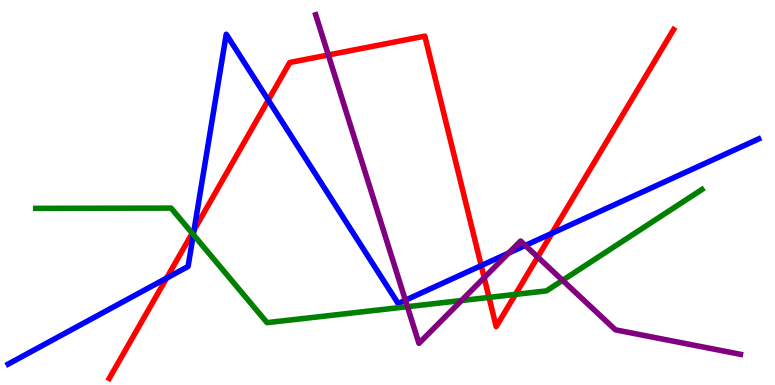[{'lines': ['blue', 'red'], 'intersections': [{'x': 2.15, 'y': 2.78}, {'x': 2.5, 'y': 4.03}, {'x': 3.46, 'y': 7.4}, {'x': 6.21, 'y': 3.1}, {'x': 7.12, 'y': 3.94}]}, {'lines': ['green', 'red'], 'intersections': [{'x': 2.48, 'y': 3.94}, {'x': 6.31, 'y': 2.28}, {'x': 6.65, 'y': 2.35}]}, {'lines': ['purple', 'red'], 'intersections': [{'x': 4.24, 'y': 8.57}, {'x': 6.25, 'y': 2.79}, {'x': 6.94, 'y': 3.32}]}, {'lines': ['blue', 'green'], 'intersections': [{'x': 2.49, 'y': 3.91}]}, {'lines': ['blue', 'purple'], 'intersections': [{'x': 5.23, 'y': 2.2}, {'x': 6.56, 'y': 3.43}, {'x': 6.78, 'y': 3.62}]}, {'lines': ['green', 'purple'], 'intersections': [{'x': 5.26, 'y': 2.03}, {'x': 5.95, 'y': 2.19}, {'x': 7.26, 'y': 2.72}]}]